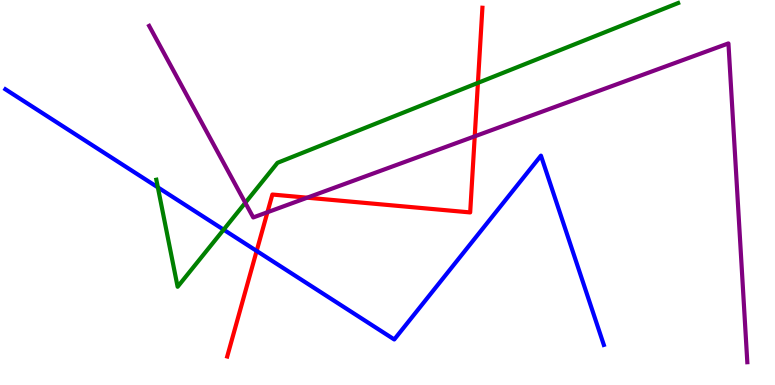[{'lines': ['blue', 'red'], 'intersections': [{'x': 3.31, 'y': 3.48}]}, {'lines': ['green', 'red'], 'intersections': [{'x': 6.17, 'y': 7.85}]}, {'lines': ['purple', 'red'], 'intersections': [{'x': 3.45, 'y': 4.49}, {'x': 3.96, 'y': 4.87}, {'x': 6.13, 'y': 6.46}]}, {'lines': ['blue', 'green'], 'intersections': [{'x': 2.04, 'y': 5.13}, {'x': 2.89, 'y': 4.03}]}, {'lines': ['blue', 'purple'], 'intersections': []}, {'lines': ['green', 'purple'], 'intersections': [{'x': 3.16, 'y': 4.73}]}]